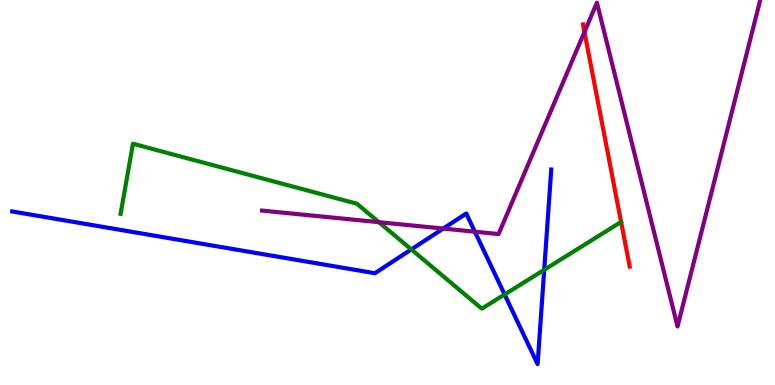[{'lines': ['blue', 'red'], 'intersections': []}, {'lines': ['green', 'red'], 'intersections': []}, {'lines': ['purple', 'red'], 'intersections': [{'x': 7.54, 'y': 9.17}]}, {'lines': ['blue', 'green'], 'intersections': [{'x': 5.31, 'y': 3.52}, {'x': 6.51, 'y': 2.35}, {'x': 7.02, 'y': 2.99}]}, {'lines': ['blue', 'purple'], 'intersections': [{'x': 5.72, 'y': 4.06}, {'x': 6.13, 'y': 3.98}]}, {'lines': ['green', 'purple'], 'intersections': [{'x': 4.89, 'y': 4.23}]}]